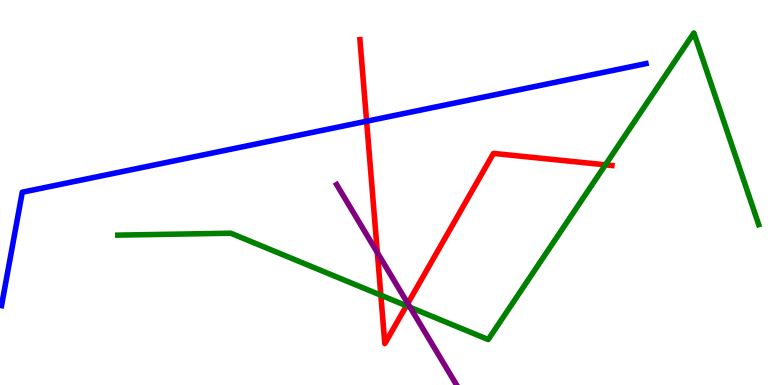[{'lines': ['blue', 'red'], 'intersections': [{'x': 4.73, 'y': 6.85}]}, {'lines': ['green', 'red'], 'intersections': [{'x': 4.91, 'y': 2.33}, {'x': 5.24, 'y': 2.06}, {'x': 7.81, 'y': 5.72}]}, {'lines': ['purple', 'red'], 'intersections': [{'x': 4.87, 'y': 3.44}, {'x': 5.26, 'y': 2.12}]}, {'lines': ['blue', 'green'], 'intersections': []}, {'lines': ['blue', 'purple'], 'intersections': []}, {'lines': ['green', 'purple'], 'intersections': [{'x': 5.29, 'y': 2.02}]}]